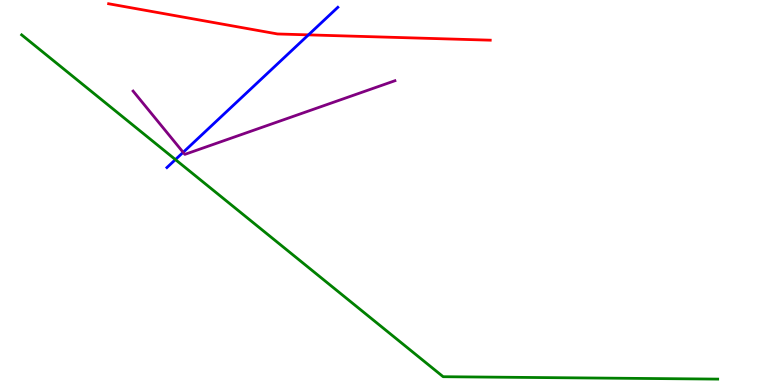[{'lines': ['blue', 'red'], 'intersections': [{'x': 3.98, 'y': 9.09}]}, {'lines': ['green', 'red'], 'intersections': []}, {'lines': ['purple', 'red'], 'intersections': []}, {'lines': ['blue', 'green'], 'intersections': [{'x': 2.26, 'y': 5.86}]}, {'lines': ['blue', 'purple'], 'intersections': [{'x': 2.36, 'y': 6.04}]}, {'lines': ['green', 'purple'], 'intersections': []}]